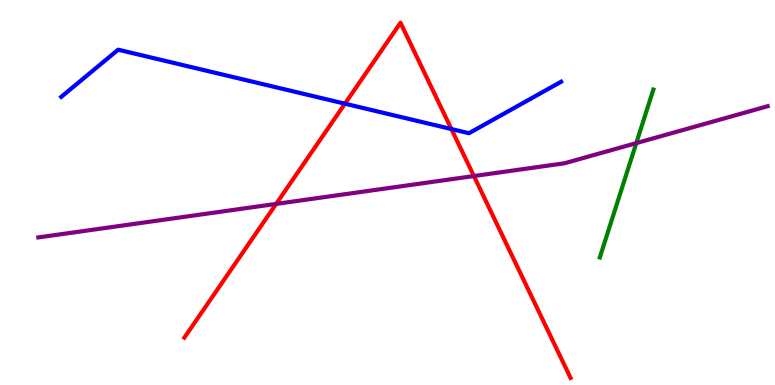[{'lines': ['blue', 'red'], 'intersections': [{'x': 4.45, 'y': 7.31}, {'x': 5.82, 'y': 6.65}]}, {'lines': ['green', 'red'], 'intersections': []}, {'lines': ['purple', 'red'], 'intersections': [{'x': 3.56, 'y': 4.7}, {'x': 6.11, 'y': 5.43}]}, {'lines': ['blue', 'green'], 'intersections': []}, {'lines': ['blue', 'purple'], 'intersections': []}, {'lines': ['green', 'purple'], 'intersections': [{'x': 8.21, 'y': 6.28}]}]